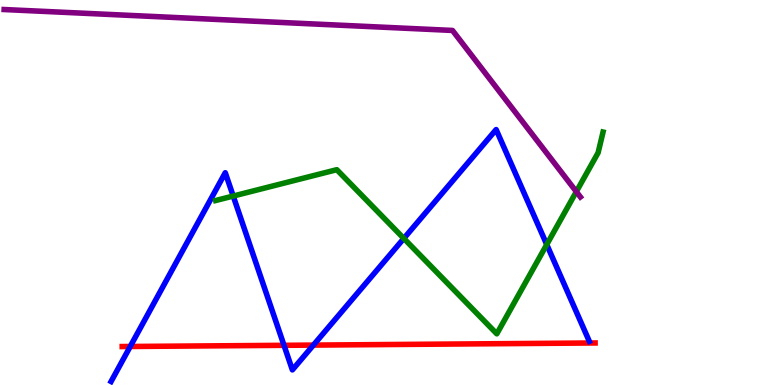[{'lines': ['blue', 'red'], 'intersections': [{'x': 1.68, 'y': 1.0}, {'x': 3.66, 'y': 1.03}, {'x': 4.04, 'y': 1.04}]}, {'lines': ['green', 'red'], 'intersections': []}, {'lines': ['purple', 'red'], 'intersections': []}, {'lines': ['blue', 'green'], 'intersections': [{'x': 3.01, 'y': 4.91}, {'x': 5.21, 'y': 3.81}, {'x': 7.05, 'y': 3.65}]}, {'lines': ['blue', 'purple'], 'intersections': []}, {'lines': ['green', 'purple'], 'intersections': [{'x': 7.44, 'y': 5.02}]}]